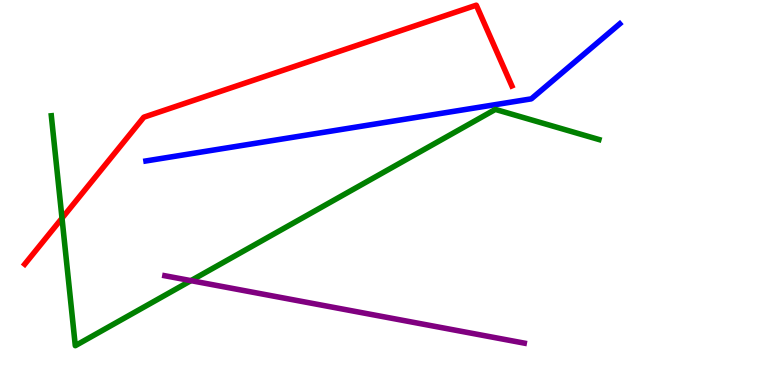[{'lines': ['blue', 'red'], 'intersections': []}, {'lines': ['green', 'red'], 'intersections': [{'x': 0.8, 'y': 4.33}]}, {'lines': ['purple', 'red'], 'intersections': []}, {'lines': ['blue', 'green'], 'intersections': []}, {'lines': ['blue', 'purple'], 'intersections': []}, {'lines': ['green', 'purple'], 'intersections': [{'x': 2.46, 'y': 2.71}]}]